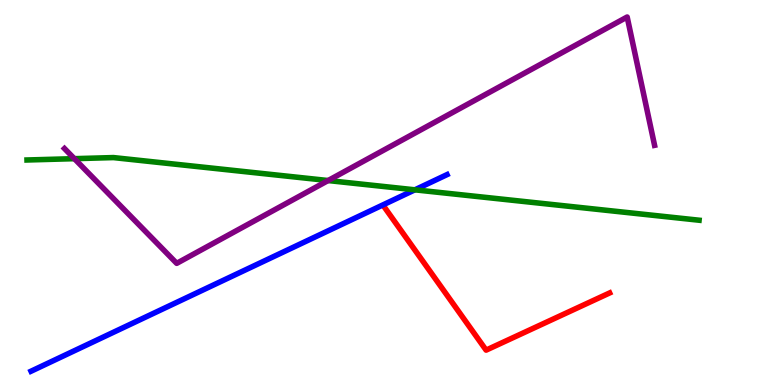[{'lines': ['blue', 'red'], 'intersections': []}, {'lines': ['green', 'red'], 'intersections': []}, {'lines': ['purple', 'red'], 'intersections': []}, {'lines': ['blue', 'green'], 'intersections': [{'x': 5.35, 'y': 5.07}]}, {'lines': ['blue', 'purple'], 'intersections': []}, {'lines': ['green', 'purple'], 'intersections': [{'x': 0.96, 'y': 5.88}, {'x': 4.23, 'y': 5.31}]}]